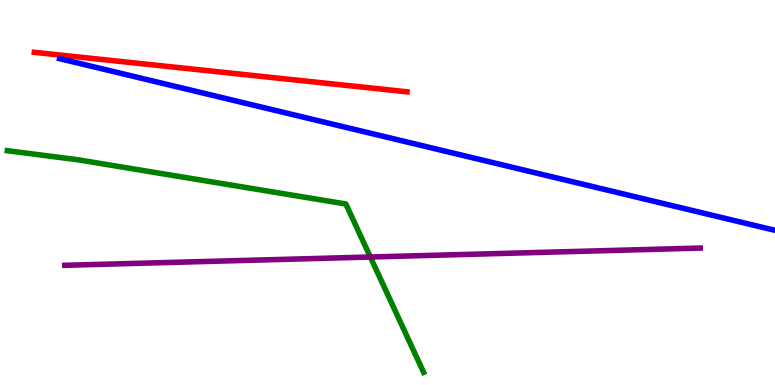[{'lines': ['blue', 'red'], 'intersections': []}, {'lines': ['green', 'red'], 'intersections': []}, {'lines': ['purple', 'red'], 'intersections': []}, {'lines': ['blue', 'green'], 'intersections': []}, {'lines': ['blue', 'purple'], 'intersections': []}, {'lines': ['green', 'purple'], 'intersections': [{'x': 4.78, 'y': 3.32}]}]